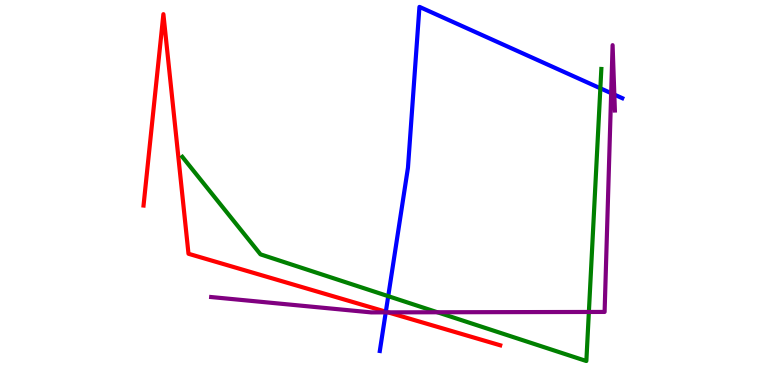[{'lines': ['blue', 'red'], 'intersections': [{'x': 4.98, 'y': 1.9}]}, {'lines': ['green', 'red'], 'intersections': []}, {'lines': ['purple', 'red'], 'intersections': [{'x': 5.01, 'y': 1.89}]}, {'lines': ['blue', 'green'], 'intersections': [{'x': 5.01, 'y': 2.31}, {'x': 7.75, 'y': 7.71}]}, {'lines': ['blue', 'purple'], 'intersections': [{'x': 4.98, 'y': 1.89}, {'x': 7.89, 'y': 7.58}, {'x': 7.93, 'y': 7.54}]}, {'lines': ['green', 'purple'], 'intersections': [{'x': 5.64, 'y': 1.89}, {'x': 7.6, 'y': 1.9}]}]